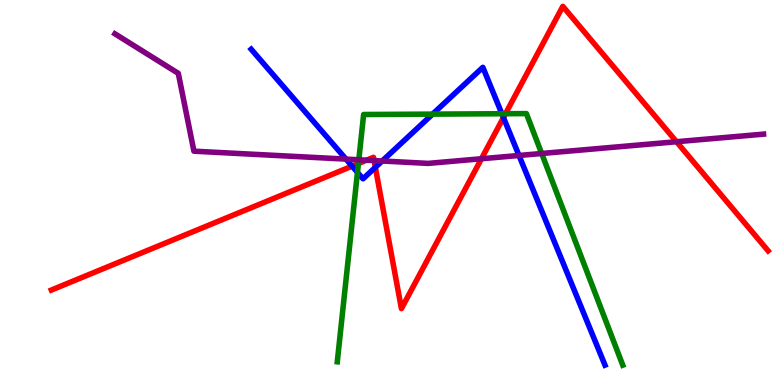[{'lines': ['blue', 'red'], 'intersections': [{'x': 4.54, 'y': 5.68}, {'x': 4.84, 'y': 5.65}, {'x': 6.5, 'y': 6.95}]}, {'lines': ['green', 'red'], 'intersections': [{'x': 4.62, 'y': 5.75}, {'x': 6.52, 'y': 7.05}]}, {'lines': ['purple', 'red'], 'intersections': [{'x': 4.73, 'y': 5.84}, {'x': 4.83, 'y': 5.83}, {'x': 6.21, 'y': 5.88}, {'x': 8.73, 'y': 6.32}]}, {'lines': ['blue', 'green'], 'intersections': [{'x': 4.61, 'y': 5.52}, {'x': 5.58, 'y': 7.04}, {'x': 6.48, 'y': 7.05}]}, {'lines': ['blue', 'purple'], 'intersections': [{'x': 4.46, 'y': 5.87}, {'x': 4.93, 'y': 5.82}, {'x': 6.7, 'y': 5.96}]}, {'lines': ['green', 'purple'], 'intersections': [{'x': 4.63, 'y': 5.85}, {'x': 6.99, 'y': 6.01}]}]